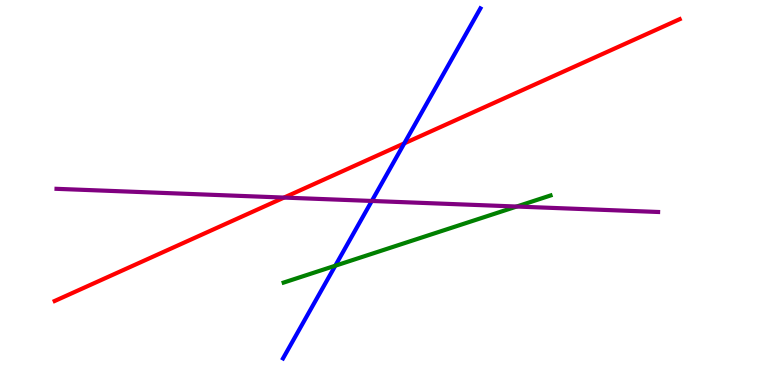[{'lines': ['blue', 'red'], 'intersections': [{'x': 5.22, 'y': 6.28}]}, {'lines': ['green', 'red'], 'intersections': []}, {'lines': ['purple', 'red'], 'intersections': [{'x': 3.66, 'y': 4.87}]}, {'lines': ['blue', 'green'], 'intersections': [{'x': 4.33, 'y': 3.1}]}, {'lines': ['blue', 'purple'], 'intersections': [{'x': 4.8, 'y': 4.78}]}, {'lines': ['green', 'purple'], 'intersections': [{'x': 6.67, 'y': 4.64}]}]